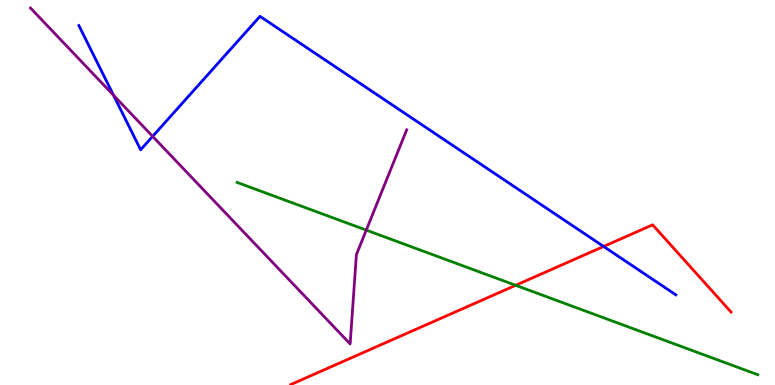[{'lines': ['blue', 'red'], 'intersections': [{'x': 7.79, 'y': 3.6}]}, {'lines': ['green', 'red'], 'intersections': [{'x': 6.65, 'y': 2.59}]}, {'lines': ['purple', 'red'], 'intersections': []}, {'lines': ['blue', 'green'], 'intersections': []}, {'lines': ['blue', 'purple'], 'intersections': [{'x': 1.47, 'y': 7.52}, {'x': 1.97, 'y': 6.46}]}, {'lines': ['green', 'purple'], 'intersections': [{'x': 4.73, 'y': 4.02}]}]